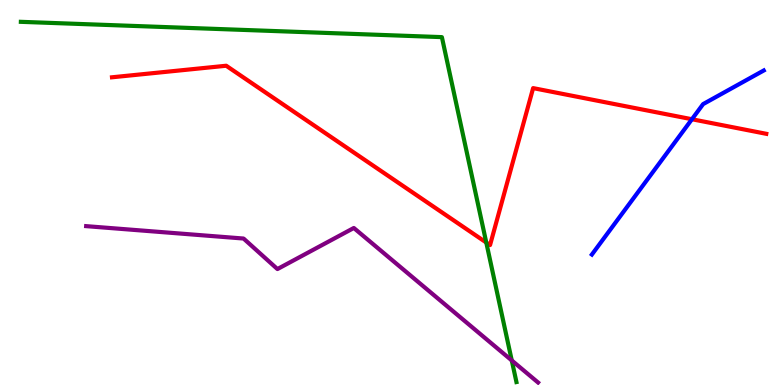[{'lines': ['blue', 'red'], 'intersections': [{'x': 8.93, 'y': 6.9}]}, {'lines': ['green', 'red'], 'intersections': [{'x': 6.27, 'y': 3.7}]}, {'lines': ['purple', 'red'], 'intersections': []}, {'lines': ['blue', 'green'], 'intersections': []}, {'lines': ['blue', 'purple'], 'intersections': []}, {'lines': ['green', 'purple'], 'intersections': [{'x': 6.6, 'y': 0.638}]}]